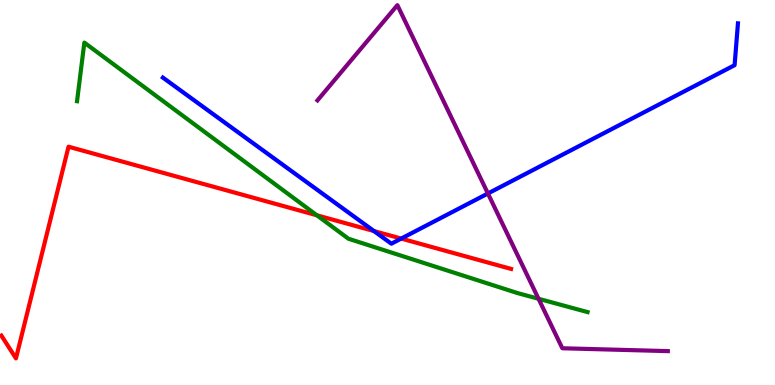[{'lines': ['blue', 'red'], 'intersections': [{'x': 4.83, 'y': 4.0}, {'x': 5.18, 'y': 3.8}]}, {'lines': ['green', 'red'], 'intersections': [{'x': 4.09, 'y': 4.41}]}, {'lines': ['purple', 'red'], 'intersections': []}, {'lines': ['blue', 'green'], 'intersections': []}, {'lines': ['blue', 'purple'], 'intersections': [{'x': 6.3, 'y': 4.97}]}, {'lines': ['green', 'purple'], 'intersections': [{'x': 6.95, 'y': 2.24}]}]